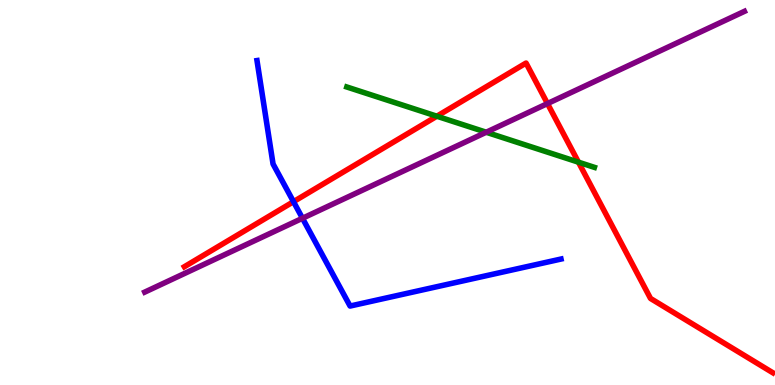[{'lines': ['blue', 'red'], 'intersections': [{'x': 3.79, 'y': 4.76}]}, {'lines': ['green', 'red'], 'intersections': [{'x': 5.64, 'y': 6.98}, {'x': 7.46, 'y': 5.79}]}, {'lines': ['purple', 'red'], 'intersections': [{'x': 7.06, 'y': 7.31}]}, {'lines': ['blue', 'green'], 'intersections': []}, {'lines': ['blue', 'purple'], 'intersections': [{'x': 3.9, 'y': 4.33}]}, {'lines': ['green', 'purple'], 'intersections': [{'x': 6.27, 'y': 6.57}]}]